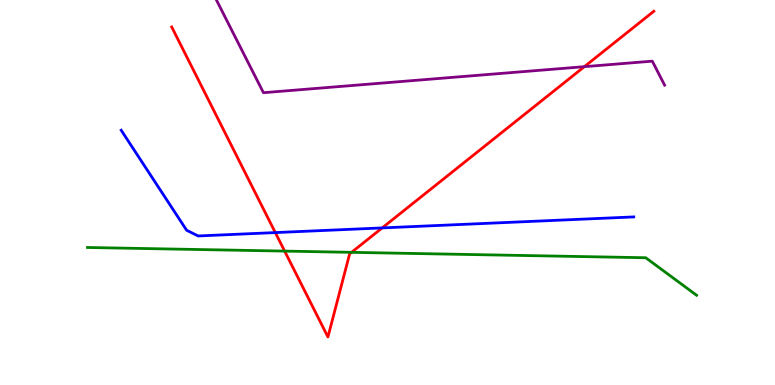[{'lines': ['blue', 'red'], 'intersections': [{'x': 3.55, 'y': 3.96}, {'x': 4.93, 'y': 4.08}]}, {'lines': ['green', 'red'], 'intersections': [{'x': 3.67, 'y': 3.48}, {'x': 4.54, 'y': 3.45}]}, {'lines': ['purple', 'red'], 'intersections': [{'x': 7.54, 'y': 8.27}]}, {'lines': ['blue', 'green'], 'intersections': []}, {'lines': ['blue', 'purple'], 'intersections': []}, {'lines': ['green', 'purple'], 'intersections': []}]